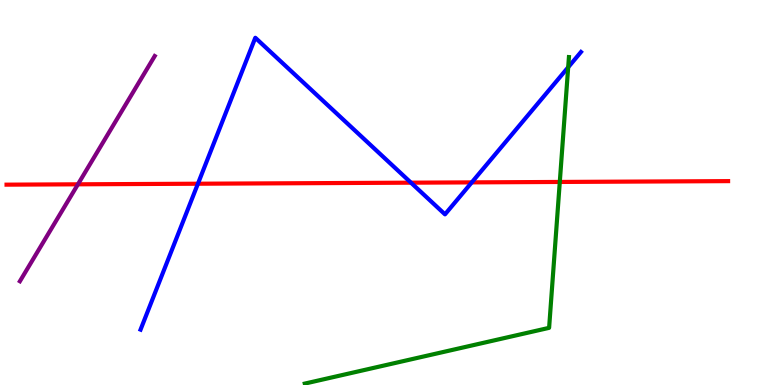[{'lines': ['blue', 'red'], 'intersections': [{'x': 2.55, 'y': 5.23}, {'x': 5.3, 'y': 5.26}, {'x': 6.09, 'y': 5.26}]}, {'lines': ['green', 'red'], 'intersections': [{'x': 7.22, 'y': 5.27}]}, {'lines': ['purple', 'red'], 'intersections': [{'x': 1.01, 'y': 5.21}]}, {'lines': ['blue', 'green'], 'intersections': [{'x': 7.33, 'y': 8.25}]}, {'lines': ['blue', 'purple'], 'intersections': []}, {'lines': ['green', 'purple'], 'intersections': []}]